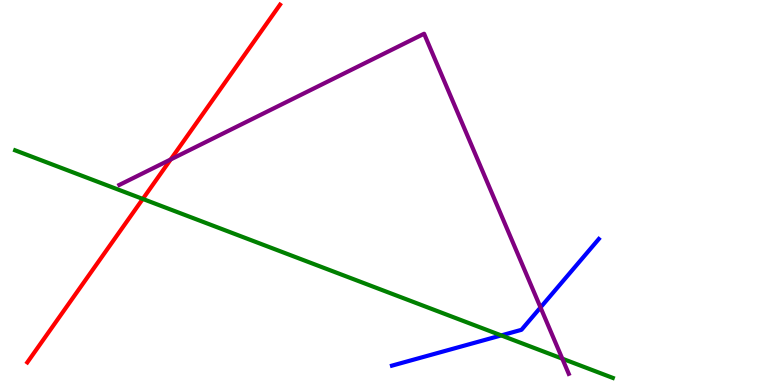[{'lines': ['blue', 'red'], 'intersections': []}, {'lines': ['green', 'red'], 'intersections': [{'x': 1.84, 'y': 4.83}]}, {'lines': ['purple', 'red'], 'intersections': [{'x': 2.2, 'y': 5.86}]}, {'lines': ['blue', 'green'], 'intersections': [{'x': 6.47, 'y': 1.29}]}, {'lines': ['blue', 'purple'], 'intersections': [{'x': 6.97, 'y': 2.01}]}, {'lines': ['green', 'purple'], 'intersections': [{'x': 7.26, 'y': 0.684}]}]